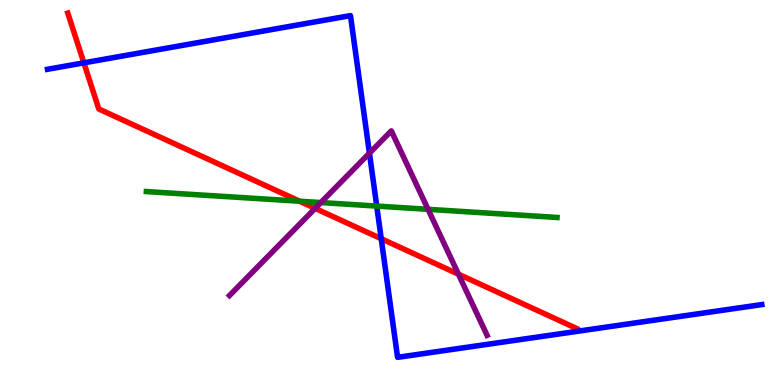[{'lines': ['blue', 'red'], 'intersections': [{'x': 1.08, 'y': 8.37}, {'x': 4.92, 'y': 3.8}]}, {'lines': ['green', 'red'], 'intersections': [{'x': 3.87, 'y': 4.77}]}, {'lines': ['purple', 'red'], 'intersections': [{'x': 4.07, 'y': 4.59}, {'x': 5.92, 'y': 2.88}]}, {'lines': ['blue', 'green'], 'intersections': [{'x': 4.86, 'y': 4.65}]}, {'lines': ['blue', 'purple'], 'intersections': [{'x': 4.77, 'y': 6.02}]}, {'lines': ['green', 'purple'], 'intersections': [{'x': 4.14, 'y': 4.74}, {'x': 5.52, 'y': 4.56}]}]